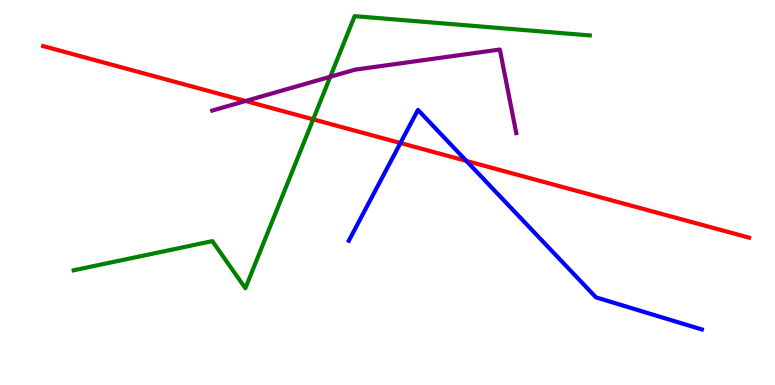[{'lines': ['blue', 'red'], 'intersections': [{'x': 5.17, 'y': 6.29}, {'x': 6.02, 'y': 5.82}]}, {'lines': ['green', 'red'], 'intersections': [{'x': 4.04, 'y': 6.9}]}, {'lines': ['purple', 'red'], 'intersections': [{'x': 3.17, 'y': 7.38}]}, {'lines': ['blue', 'green'], 'intersections': []}, {'lines': ['blue', 'purple'], 'intersections': []}, {'lines': ['green', 'purple'], 'intersections': [{'x': 4.26, 'y': 8.01}]}]